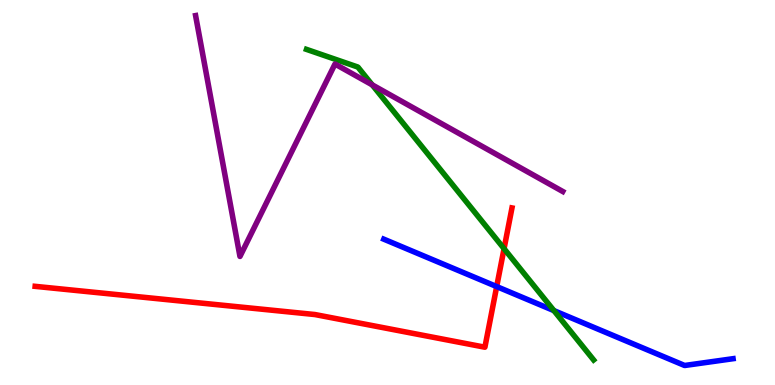[{'lines': ['blue', 'red'], 'intersections': [{'x': 6.41, 'y': 2.56}]}, {'lines': ['green', 'red'], 'intersections': [{'x': 6.5, 'y': 3.54}]}, {'lines': ['purple', 'red'], 'intersections': []}, {'lines': ['blue', 'green'], 'intersections': [{'x': 7.15, 'y': 1.93}]}, {'lines': ['blue', 'purple'], 'intersections': []}, {'lines': ['green', 'purple'], 'intersections': [{'x': 4.8, 'y': 7.8}]}]